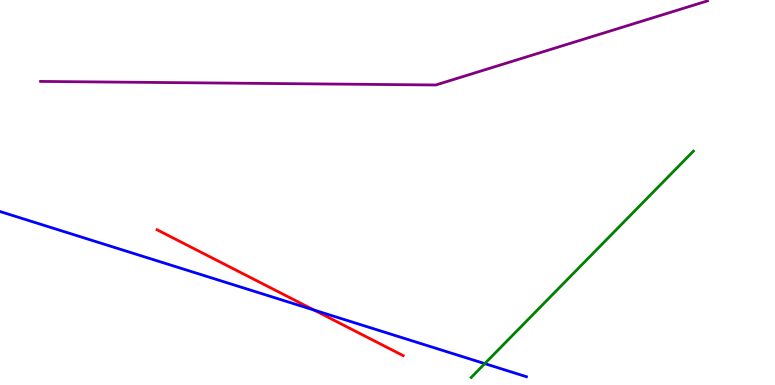[{'lines': ['blue', 'red'], 'intersections': [{'x': 4.05, 'y': 1.95}]}, {'lines': ['green', 'red'], 'intersections': []}, {'lines': ['purple', 'red'], 'intersections': []}, {'lines': ['blue', 'green'], 'intersections': [{'x': 6.26, 'y': 0.555}]}, {'lines': ['blue', 'purple'], 'intersections': []}, {'lines': ['green', 'purple'], 'intersections': []}]